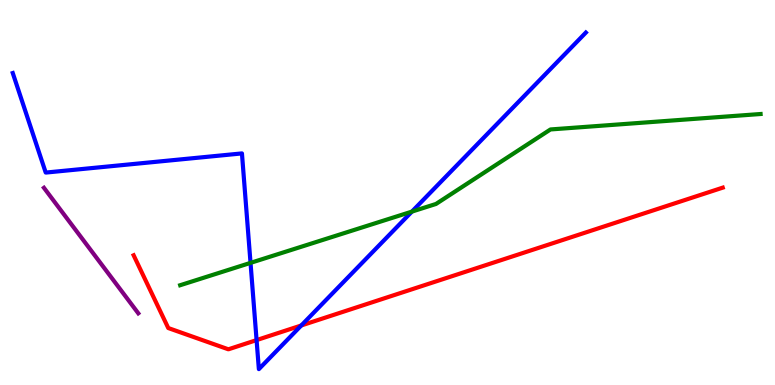[{'lines': ['blue', 'red'], 'intersections': [{'x': 3.31, 'y': 1.17}, {'x': 3.89, 'y': 1.55}]}, {'lines': ['green', 'red'], 'intersections': []}, {'lines': ['purple', 'red'], 'intersections': []}, {'lines': ['blue', 'green'], 'intersections': [{'x': 3.23, 'y': 3.17}, {'x': 5.31, 'y': 4.5}]}, {'lines': ['blue', 'purple'], 'intersections': []}, {'lines': ['green', 'purple'], 'intersections': []}]